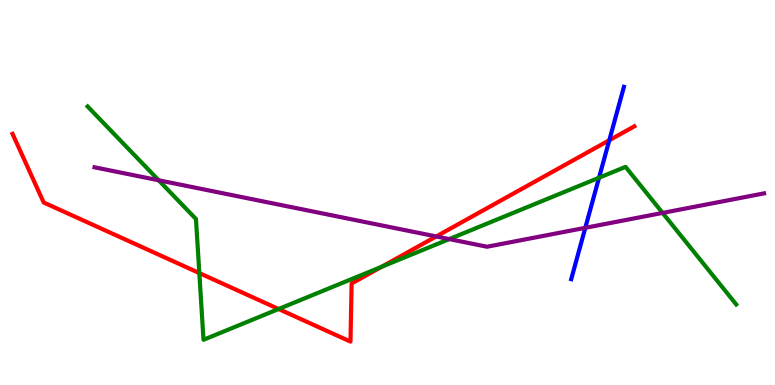[{'lines': ['blue', 'red'], 'intersections': [{'x': 7.86, 'y': 6.36}]}, {'lines': ['green', 'red'], 'intersections': [{'x': 2.57, 'y': 2.91}, {'x': 3.59, 'y': 1.97}, {'x': 4.92, 'y': 3.07}]}, {'lines': ['purple', 'red'], 'intersections': [{'x': 5.63, 'y': 3.86}]}, {'lines': ['blue', 'green'], 'intersections': [{'x': 7.73, 'y': 5.38}]}, {'lines': ['blue', 'purple'], 'intersections': [{'x': 7.55, 'y': 4.08}]}, {'lines': ['green', 'purple'], 'intersections': [{'x': 2.05, 'y': 5.32}, {'x': 5.8, 'y': 3.79}, {'x': 8.55, 'y': 4.47}]}]